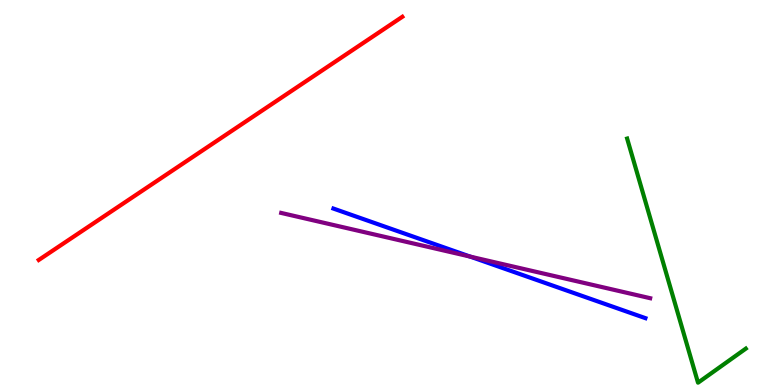[{'lines': ['blue', 'red'], 'intersections': []}, {'lines': ['green', 'red'], 'intersections': []}, {'lines': ['purple', 'red'], 'intersections': []}, {'lines': ['blue', 'green'], 'intersections': []}, {'lines': ['blue', 'purple'], 'intersections': [{'x': 6.07, 'y': 3.33}]}, {'lines': ['green', 'purple'], 'intersections': []}]